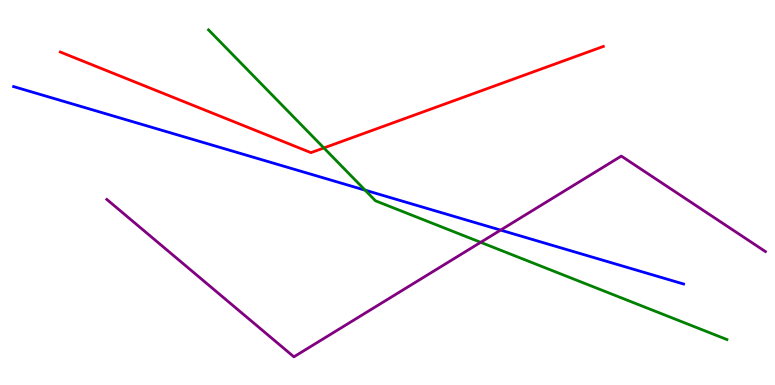[{'lines': ['blue', 'red'], 'intersections': []}, {'lines': ['green', 'red'], 'intersections': [{'x': 4.18, 'y': 6.16}]}, {'lines': ['purple', 'red'], 'intersections': []}, {'lines': ['blue', 'green'], 'intersections': [{'x': 4.71, 'y': 5.06}]}, {'lines': ['blue', 'purple'], 'intersections': [{'x': 6.46, 'y': 4.02}]}, {'lines': ['green', 'purple'], 'intersections': [{'x': 6.2, 'y': 3.71}]}]